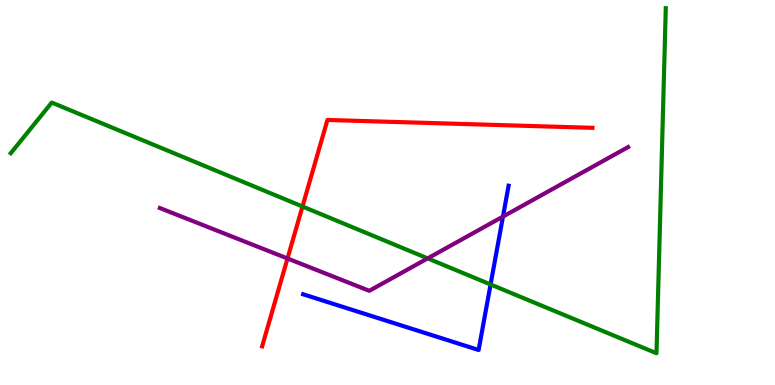[{'lines': ['blue', 'red'], 'intersections': []}, {'lines': ['green', 'red'], 'intersections': [{'x': 3.9, 'y': 4.64}]}, {'lines': ['purple', 'red'], 'intersections': [{'x': 3.71, 'y': 3.29}]}, {'lines': ['blue', 'green'], 'intersections': [{'x': 6.33, 'y': 2.61}]}, {'lines': ['blue', 'purple'], 'intersections': [{'x': 6.49, 'y': 4.37}]}, {'lines': ['green', 'purple'], 'intersections': [{'x': 5.52, 'y': 3.29}]}]